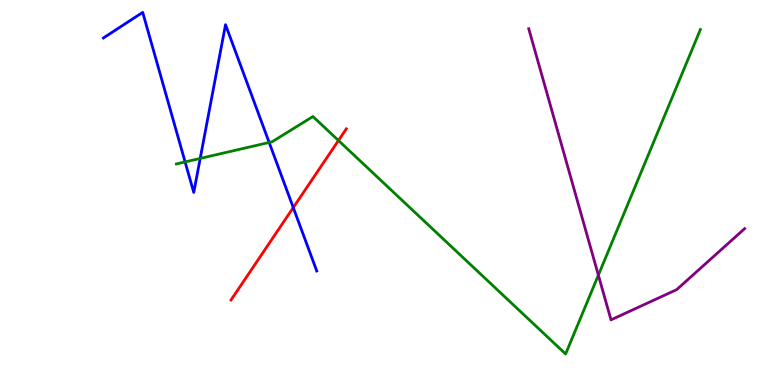[{'lines': ['blue', 'red'], 'intersections': [{'x': 3.78, 'y': 4.61}]}, {'lines': ['green', 'red'], 'intersections': [{'x': 4.37, 'y': 6.35}]}, {'lines': ['purple', 'red'], 'intersections': []}, {'lines': ['blue', 'green'], 'intersections': [{'x': 2.39, 'y': 5.79}, {'x': 2.58, 'y': 5.88}, {'x': 3.47, 'y': 6.3}]}, {'lines': ['blue', 'purple'], 'intersections': []}, {'lines': ['green', 'purple'], 'intersections': [{'x': 7.72, 'y': 2.85}]}]